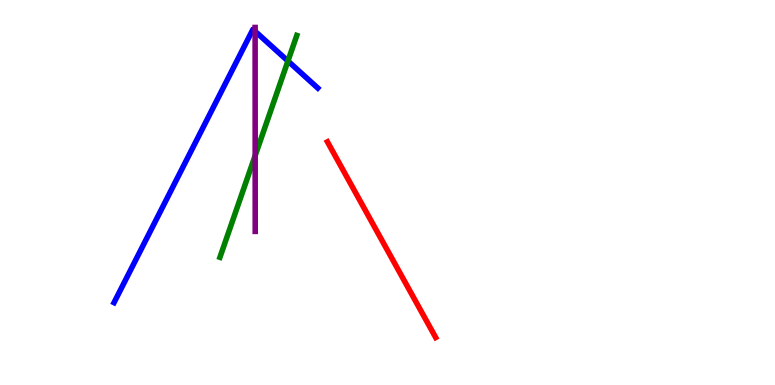[{'lines': ['blue', 'red'], 'intersections': []}, {'lines': ['green', 'red'], 'intersections': []}, {'lines': ['purple', 'red'], 'intersections': []}, {'lines': ['blue', 'green'], 'intersections': [{'x': 3.72, 'y': 8.42}]}, {'lines': ['blue', 'purple'], 'intersections': [{'x': 3.29, 'y': 9.19}]}, {'lines': ['green', 'purple'], 'intersections': [{'x': 3.29, 'y': 5.96}]}]